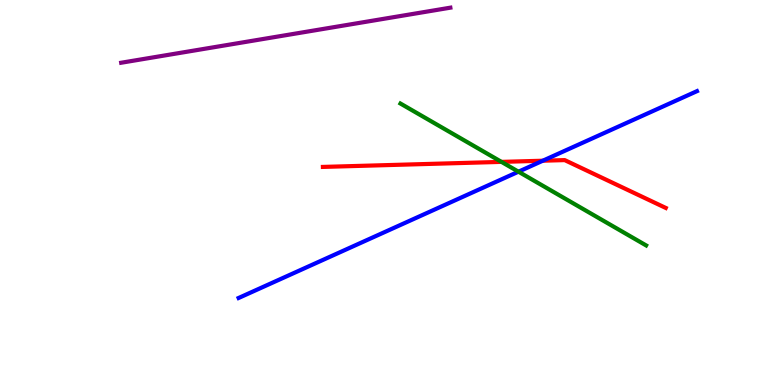[{'lines': ['blue', 'red'], 'intersections': [{'x': 7.0, 'y': 5.83}]}, {'lines': ['green', 'red'], 'intersections': [{'x': 6.47, 'y': 5.8}]}, {'lines': ['purple', 'red'], 'intersections': []}, {'lines': ['blue', 'green'], 'intersections': [{'x': 6.69, 'y': 5.54}]}, {'lines': ['blue', 'purple'], 'intersections': []}, {'lines': ['green', 'purple'], 'intersections': []}]